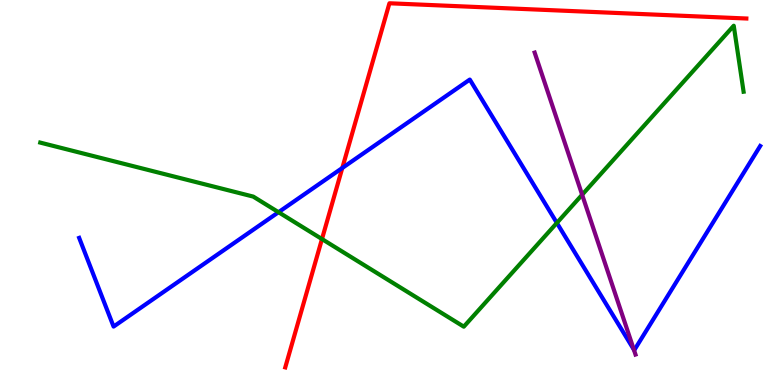[{'lines': ['blue', 'red'], 'intersections': [{'x': 4.42, 'y': 5.64}]}, {'lines': ['green', 'red'], 'intersections': [{'x': 4.15, 'y': 3.79}]}, {'lines': ['purple', 'red'], 'intersections': []}, {'lines': ['blue', 'green'], 'intersections': [{'x': 3.59, 'y': 4.49}, {'x': 7.19, 'y': 4.21}]}, {'lines': ['blue', 'purple'], 'intersections': [{'x': 8.18, 'y': 0.918}]}, {'lines': ['green', 'purple'], 'intersections': [{'x': 7.51, 'y': 4.94}]}]